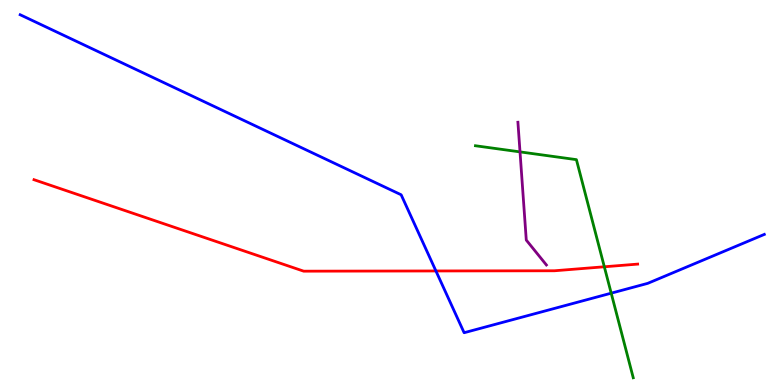[{'lines': ['blue', 'red'], 'intersections': [{'x': 5.62, 'y': 2.96}]}, {'lines': ['green', 'red'], 'intersections': [{'x': 7.8, 'y': 3.07}]}, {'lines': ['purple', 'red'], 'intersections': []}, {'lines': ['blue', 'green'], 'intersections': [{'x': 7.89, 'y': 2.39}]}, {'lines': ['blue', 'purple'], 'intersections': []}, {'lines': ['green', 'purple'], 'intersections': [{'x': 6.71, 'y': 6.05}]}]